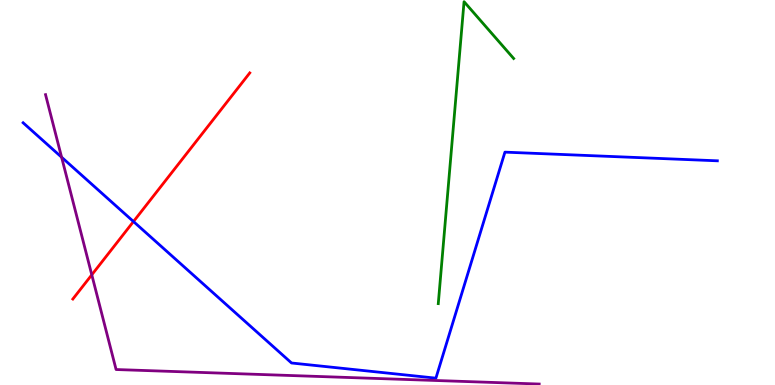[{'lines': ['blue', 'red'], 'intersections': [{'x': 1.72, 'y': 4.25}]}, {'lines': ['green', 'red'], 'intersections': []}, {'lines': ['purple', 'red'], 'intersections': [{'x': 1.18, 'y': 2.86}]}, {'lines': ['blue', 'green'], 'intersections': []}, {'lines': ['blue', 'purple'], 'intersections': [{'x': 0.795, 'y': 5.92}]}, {'lines': ['green', 'purple'], 'intersections': []}]